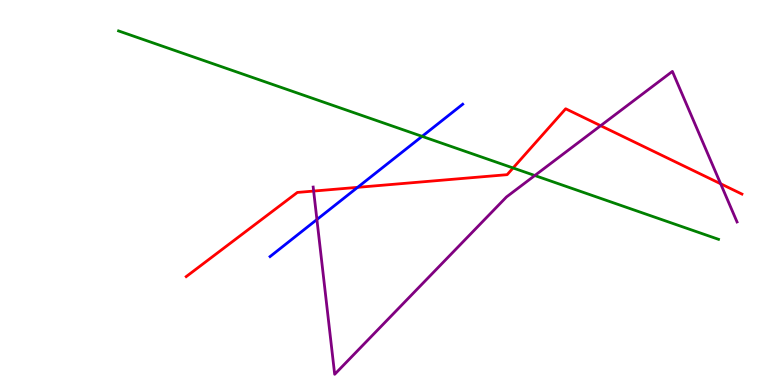[{'lines': ['blue', 'red'], 'intersections': [{'x': 4.61, 'y': 5.13}]}, {'lines': ['green', 'red'], 'intersections': [{'x': 6.62, 'y': 5.64}]}, {'lines': ['purple', 'red'], 'intersections': [{'x': 4.05, 'y': 5.04}, {'x': 7.75, 'y': 6.74}, {'x': 9.3, 'y': 5.23}]}, {'lines': ['blue', 'green'], 'intersections': [{'x': 5.45, 'y': 6.46}]}, {'lines': ['blue', 'purple'], 'intersections': [{'x': 4.09, 'y': 4.3}]}, {'lines': ['green', 'purple'], 'intersections': [{'x': 6.9, 'y': 5.44}]}]